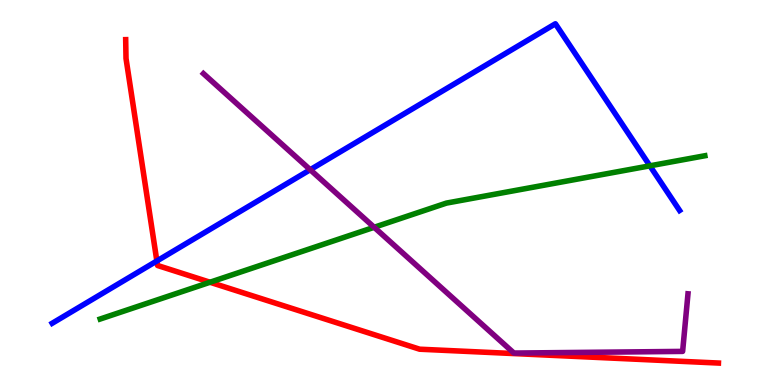[{'lines': ['blue', 'red'], 'intersections': [{'x': 2.02, 'y': 3.22}]}, {'lines': ['green', 'red'], 'intersections': [{'x': 2.71, 'y': 2.67}]}, {'lines': ['purple', 'red'], 'intersections': []}, {'lines': ['blue', 'green'], 'intersections': [{'x': 8.39, 'y': 5.69}]}, {'lines': ['blue', 'purple'], 'intersections': [{'x': 4.0, 'y': 5.59}]}, {'lines': ['green', 'purple'], 'intersections': [{'x': 4.83, 'y': 4.1}]}]